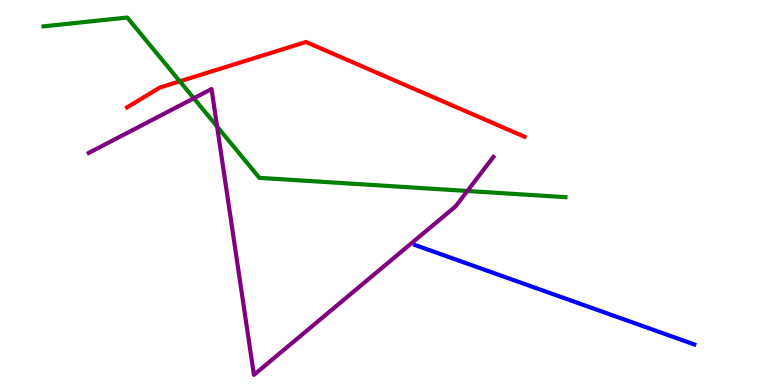[{'lines': ['blue', 'red'], 'intersections': []}, {'lines': ['green', 'red'], 'intersections': [{'x': 2.32, 'y': 7.89}]}, {'lines': ['purple', 'red'], 'intersections': []}, {'lines': ['blue', 'green'], 'intersections': []}, {'lines': ['blue', 'purple'], 'intersections': []}, {'lines': ['green', 'purple'], 'intersections': [{'x': 2.5, 'y': 7.45}, {'x': 2.8, 'y': 6.71}, {'x': 6.03, 'y': 5.04}]}]